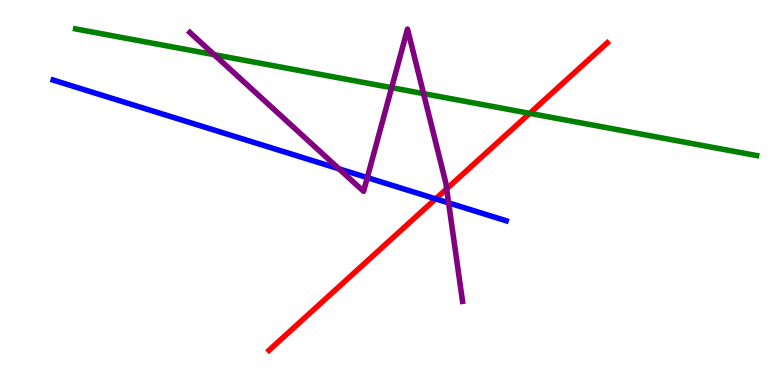[{'lines': ['blue', 'red'], 'intersections': [{'x': 5.62, 'y': 4.84}]}, {'lines': ['green', 'red'], 'intersections': [{'x': 6.83, 'y': 7.06}]}, {'lines': ['purple', 'red'], 'intersections': [{'x': 5.76, 'y': 5.09}]}, {'lines': ['blue', 'green'], 'intersections': []}, {'lines': ['blue', 'purple'], 'intersections': [{'x': 4.37, 'y': 5.61}, {'x': 4.74, 'y': 5.39}, {'x': 5.79, 'y': 4.73}]}, {'lines': ['green', 'purple'], 'intersections': [{'x': 2.76, 'y': 8.58}, {'x': 5.05, 'y': 7.72}, {'x': 5.47, 'y': 7.57}]}]